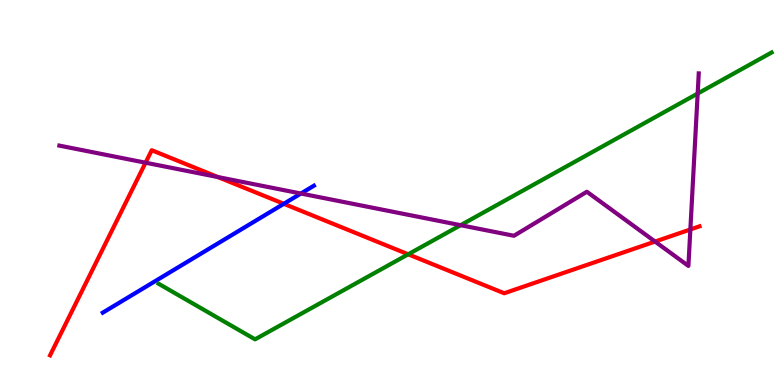[{'lines': ['blue', 'red'], 'intersections': [{'x': 3.66, 'y': 4.71}]}, {'lines': ['green', 'red'], 'intersections': [{'x': 5.27, 'y': 3.39}]}, {'lines': ['purple', 'red'], 'intersections': [{'x': 1.88, 'y': 5.77}, {'x': 2.81, 'y': 5.4}, {'x': 8.45, 'y': 3.73}, {'x': 8.91, 'y': 4.04}]}, {'lines': ['blue', 'green'], 'intersections': []}, {'lines': ['blue', 'purple'], 'intersections': [{'x': 3.88, 'y': 4.97}]}, {'lines': ['green', 'purple'], 'intersections': [{'x': 5.94, 'y': 4.15}, {'x': 9.0, 'y': 7.57}]}]